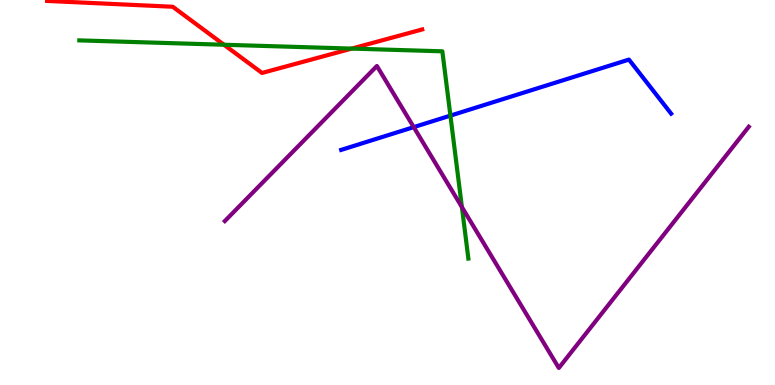[{'lines': ['blue', 'red'], 'intersections': []}, {'lines': ['green', 'red'], 'intersections': [{'x': 2.89, 'y': 8.84}, {'x': 4.54, 'y': 8.74}]}, {'lines': ['purple', 'red'], 'intersections': []}, {'lines': ['blue', 'green'], 'intersections': [{'x': 5.81, 'y': 7.0}]}, {'lines': ['blue', 'purple'], 'intersections': [{'x': 5.34, 'y': 6.7}]}, {'lines': ['green', 'purple'], 'intersections': [{'x': 5.96, 'y': 4.62}]}]